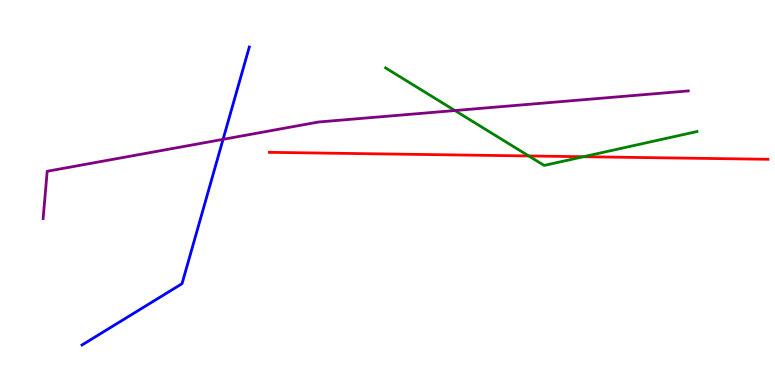[{'lines': ['blue', 'red'], 'intersections': []}, {'lines': ['green', 'red'], 'intersections': [{'x': 6.82, 'y': 5.95}, {'x': 7.53, 'y': 5.93}]}, {'lines': ['purple', 'red'], 'intersections': []}, {'lines': ['blue', 'green'], 'intersections': []}, {'lines': ['blue', 'purple'], 'intersections': [{'x': 2.88, 'y': 6.38}]}, {'lines': ['green', 'purple'], 'intersections': [{'x': 5.87, 'y': 7.13}]}]